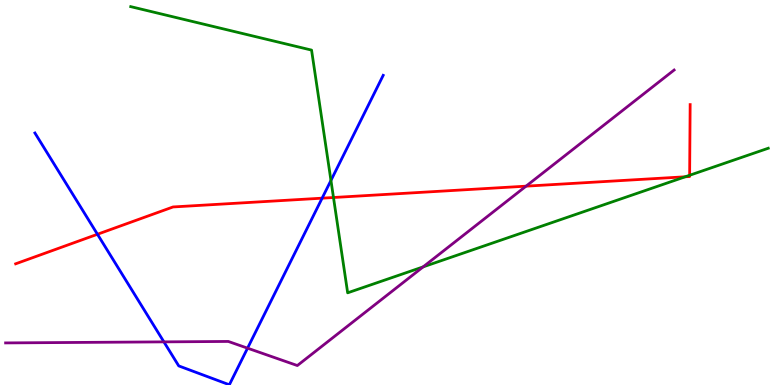[{'lines': ['blue', 'red'], 'intersections': [{'x': 1.26, 'y': 3.92}, {'x': 4.16, 'y': 4.85}]}, {'lines': ['green', 'red'], 'intersections': [{'x': 4.3, 'y': 4.87}, {'x': 8.84, 'y': 5.41}, {'x': 8.9, 'y': 5.45}]}, {'lines': ['purple', 'red'], 'intersections': [{'x': 6.79, 'y': 5.16}]}, {'lines': ['blue', 'green'], 'intersections': [{'x': 4.27, 'y': 5.31}]}, {'lines': ['blue', 'purple'], 'intersections': [{'x': 2.11, 'y': 1.12}, {'x': 3.19, 'y': 0.957}]}, {'lines': ['green', 'purple'], 'intersections': [{'x': 5.46, 'y': 3.07}]}]